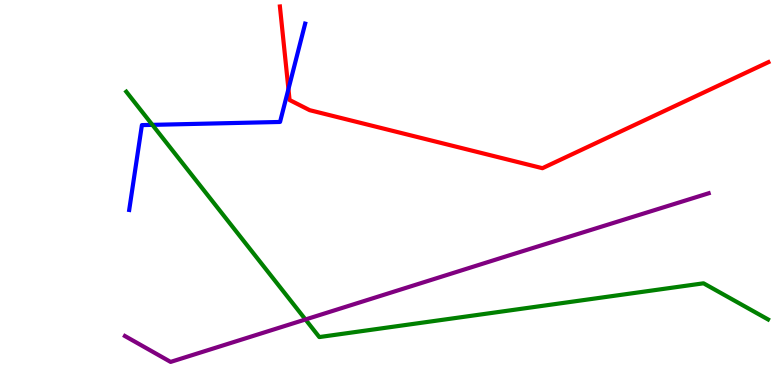[{'lines': ['blue', 'red'], 'intersections': [{'x': 3.72, 'y': 7.69}]}, {'lines': ['green', 'red'], 'intersections': []}, {'lines': ['purple', 'red'], 'intersections': []}, {'lines': ['blue', 'green'], 'intersections': [{'x': 1.97, 'y': 6.76}]}, {'lines': ['blue', 'purple'], 'intersections': []}, {'lines': ['green', 'purple'], 'intersections': [{'x': 3.94, 'y': 1.7}]}]